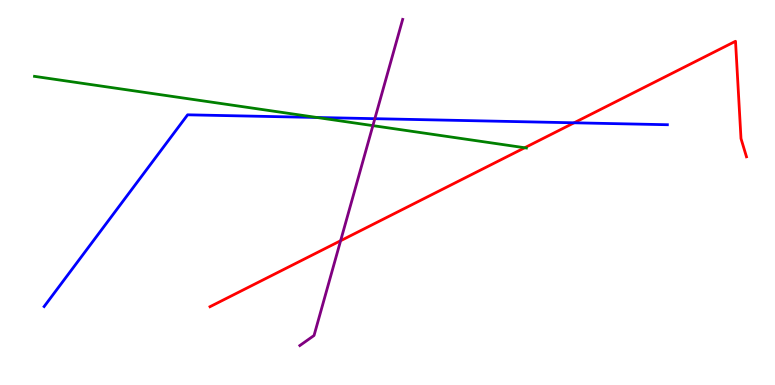[{'lines': ['blue', 'red'], 'intersections': [{'x': 7.41, 'y': 6.81}]}, {'lines': ['green', 'red'], 'intersections': [{'x': 6.77, 'y': 6.16}]}, {'lines': ['purple', 'red'], 'intersections': [{'x': 4.39, 'y': 3.75}]}, {'lines': ['blue', 'green'], 'intersections': [{'x': 4.09, 'y': 6.95}]}, {'lines': ['blue', 'purple'], 'intersections': [{'x': 4.84, 'y': 6.92}]}, {'lines': ['green', 'purple'], 'intersections': [{'x': 4.81, 'y': 6.74}]}]